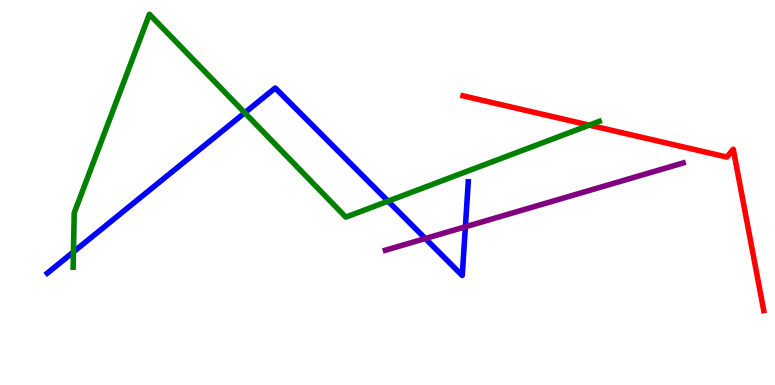[{'lines': ['blue', 'red'], 'intersections': []}, {'lines': ['green', 'red'], 'intersections': [{'x': 7.6, 'y': 6.75}]}, {'lines': ['purple', 'red'], 'intersections': []}, {'lines': ['blue', 'green'], 'intersections': [{'x': 0.948, 'y': 3.46}, {'x': 3.16, 'y': 7.07}, {'x': 5.01, 'y': 4.78}]}, {'lines': ['blue', 'purple'], 'intersections': [{'x': 5.49, 'y': 3.8}, {'x': 6.0, 'y': 4.11}]}, {'lines': ['green', 'purple'], 'intersections': []}]